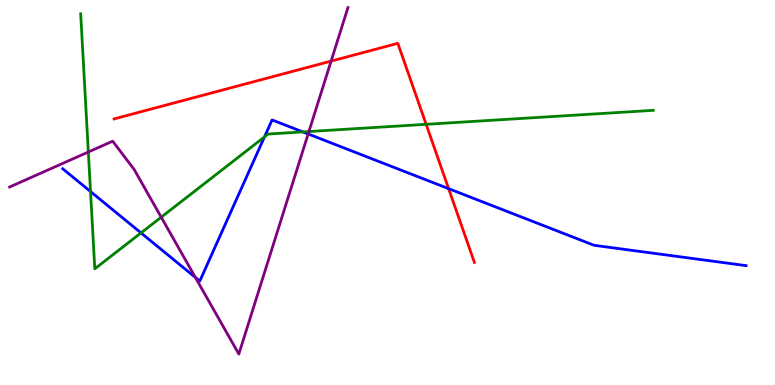[{'lines': ['blue', 'red'], 'intersections': [{'x': 5.79, 'y': 5.1}]}, {'lines': ['green', 'red'], 'intersections': [{'x': 5.5, 'y': 6.77}]}, {'lines': ['purple', 'red'], 'intersections': [{'x': 4.27, 'y': 8.41}]}, {'lines': ['blue', 'green'], 'intersections': [{'x': 1.17, 'y': 5.02}, {'x': 1.82, 'y': 3.95}, {'x': 3.41, 'y': 6.44}, {'x': 3.91, 'y': 6.57}]}, {'lines': ['blue', 'purple'], 'intersections': [{'x': 2.52, 'y': 2.79}, {'x': 3.98, 'y': 6.52}]}, {'lines': ['green', 'purple'], 'intersections': [{'x': 1.14, 'y': 6.05}, {'x': 2.08, 'y': 4.36}, {'x': 3.99, 'y': 6.58}]}]